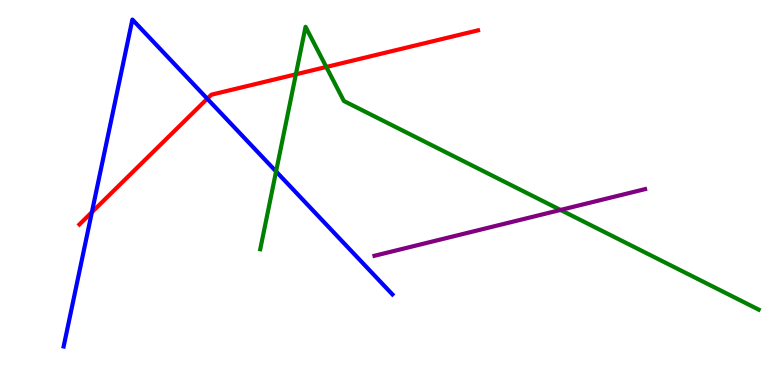[{'lines': ['blue', 'red'], 'intersections': [{'x': 1.19, 'y': 4.49}, {'x': 2.67, 'y': 7.44}]}, {'lines': ['green', 'red'], 'intersections': [{'x': 3.82, 'y': 8.07}, {'x': 4.21, 'y': 8.26}]}, {'lines': ['purple', 'red'], 'intersections': []}, {'lines': ['blue', 'green'], 'intersections': [{'x': 3.56, 'y': 5.55}]}, {'lines': ['blue', 'purple'], 'intersections': []}, {'lines': ['green', 'purple'], 'intersections': [{'x': 7.23, 'y': 4.55}]}]